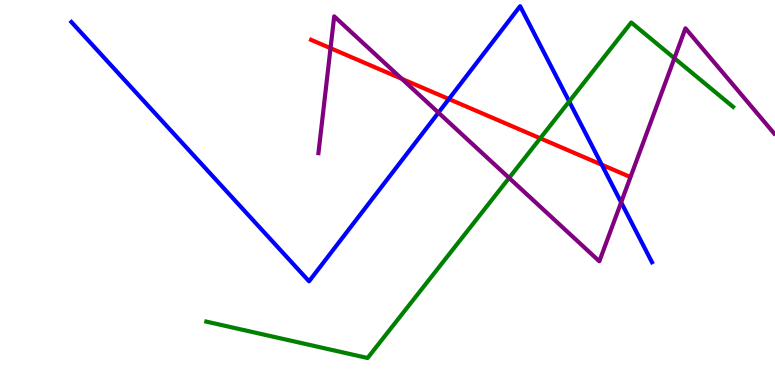[{'lines': ['blue', 'red'], 'intersections': [{'x': 5.79, 'y': 7.43}, {'x': 7.76, 'y': 5.72}]}, {'lines': ['green', 'red'], 'intersections': [{'x': 6.97, 'y': 6.41}]}, {'lines': ['purple', 'red'], 'intersections': [{'x': 4.26, 'y': 8.75}, {'x': 5.18, 'y': 7.95}]}, {'lines': ['blue', 'green'], 'intersections': [{'x': 7.34, 'y': 7.36}]}, {'lines': ['blue', 'purple'], 'intersections': [{'x': 5.66, 'y': 7.07}, {'x': 8.01, 'y': 4.74}]}, {'lines': ['green', 'purple'], 'intersections': [{'x': 6.57, 'y': 5.38}, {'x': 8.7, 'y': 8.49}]}]